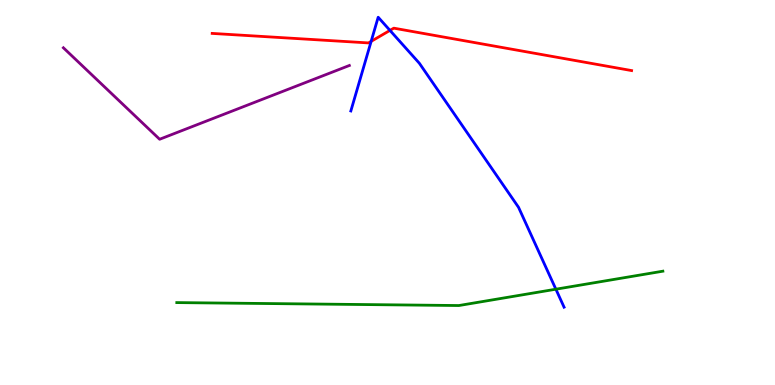[{'lines': ['blue', 'red'], 'intersections': [{'x': 4.79, 'y': 8.93}, {'x': 5.03, 'y': 9.21}]}, {'lines': ['green', 'red'], 'intersections': []}, {'lines': ['purple', 'red'], 'intersections': []}, {'lines': ['blue', 'green'], 'intersections': [{'x': 7.17, 'y': 2.49}]}, {'lines': ['blue', 'purple'], 'intersections': []}, {'lines': ['green', 'purple'], 'intersections': []}]